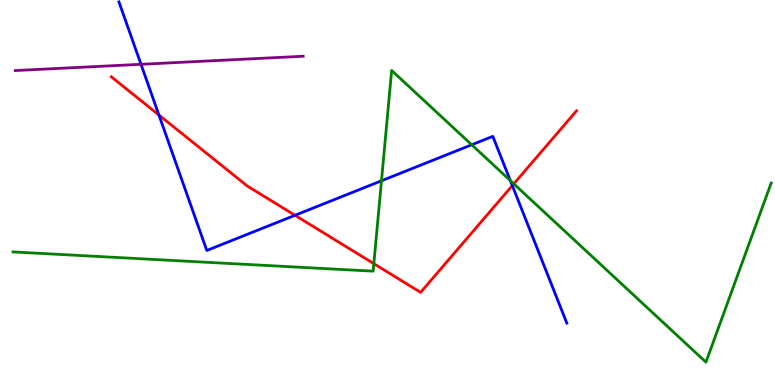[{'lines': ['blue', 'red'], 'intersections': [{'x': 2.05, 'y': 7.01}, {'x': 3.81, 'y': 4.41}, {'x': 6.61, 'y': 5.18}]}, {'lines': ['green', 'red'], 'intersections': [{'x': 4.82, 'y': 3.15}, {'x': 6.63, 'y': 5.22}]}, {'lines': ['purple', 'red'], 'intersections': []}, {'lines': ['blue', 'green'], 'intersections': [{'x': 4.92, 'y': 5.3}, {'x': 6.09, 'y': 6.24}, {'x': 6.59, 'y': 5.31}]}, {'lines': ['blue', 'purple'], 'intersections': [{'x': 1.82, 'y': 8.33}]}, {'lines': ['green', 'purple'], 'intersections': []}]